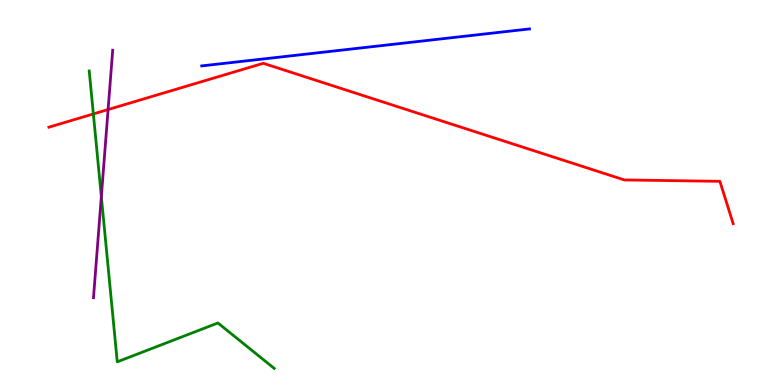[{'lines': ['blue', 'red'], 'intersections': []}, {'lines': ['green', 'red'], 'intersections': [{'x': 1.2, 'y': 7.04}]}, {'lines': ['purple', 'red'], 'intersections': [{'x': 1.39, 'y': 7.15}]}, {'lines': ['blue', 'green'], 'intersections': []}, {'lines': ['blue', 'purple'], 'intersections': []}, {'lines': ['green', 'purple'], 'intersections': [{'x': 1.31, 'y': 4.89}]}]